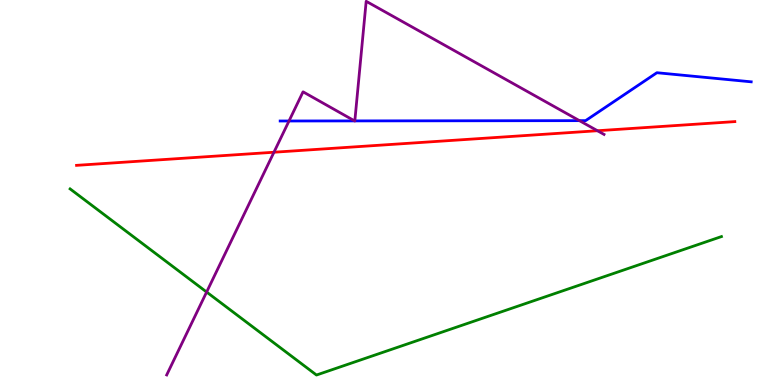[{'lines': ['blue', 'red'], 'intersections': []}, {'lines': ['green', 'red'], 'intersections': []}, {'lines': ['purple', 'red'], 'intersections': [{'x': 3.53, 'y': 6.05}, {'x': 7.71, 'y': 6.6}]}, {'lines': ['blue', 'green'], 'intersections': []}, {'lines': ['blue', 'purple'], 'intersections': [{'x': 3.73, 'y': 6.86}, {'x': 4.58, 'y': 6.86}, {'x': 4.58, 'y': 6.86}, {'x': 7.48, 'y': 6.87}]}, {'lines': ['green', 'purple'], 'intersections': [{'x': 2.67, 'y': 2.41}]}]